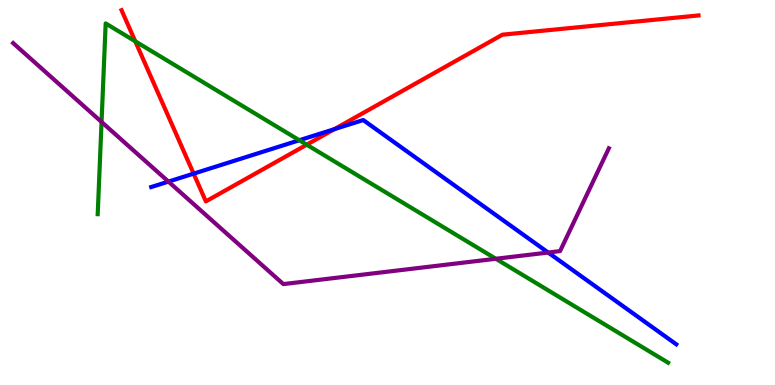[{'lines': ['blue', 'red'], 'intersections': [{'x': 2.5, 'y': 5.49}, {'x': 4.31, 'y': 6.64}]}, {'lines': ['green', 'red'], 'intersections': [{'x': 1.75, 'y': 8.93}, {'x': 3.96, 'y': 6.24}]}, {'lines': ['purple', 'red'], 'intersections': []}, {'lines': ['blue', 'green'], 'intersections': [{'x': 3.86, 'y': 6.36}]}, {'lines': ['blue', 'purple'], 'intersections': [{'x': 2.17, 'y': 5.28}, {'x': 7.07, 'y': 3.44}]}, {'lines': ['green', 'purple'], 'intersections': [{'x': 1.31, 'y': 6.83}, {'x': 6.4, 'y': 3.28}]}]